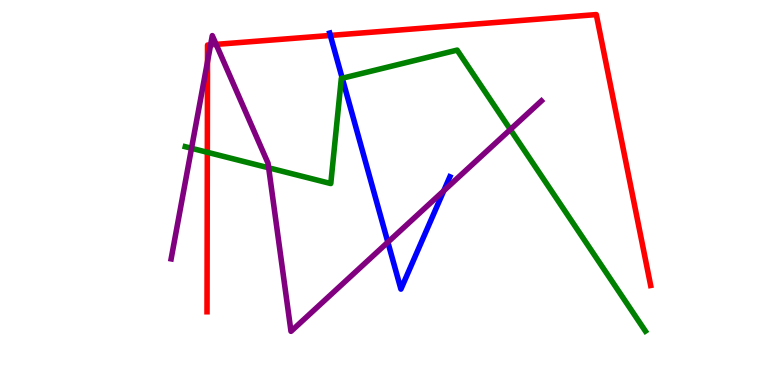[{'lines': ['blue', 'red'], 'intersections': [{'x': 4.26, 'y': 9.08}]}, {'lines': ['green', 'red'], 'intersections': [{'x': 2.68, 'y': 6.04}]}, {'lines': ['purple', 'red'], 'intersections': [{'x': 2.68, 'y': 8.4}, {'x': 2.72, 'y': 8.84}, {'x': 2.79, 'y': 8.85}]}, {'lines': ['blue', 'green'], 'intersections': [{'x': 4.42, 'y': 7.97}]}, {'lines': ['blue', 'purple'], 'intersections': [{'x': 5.0, 'y': 3.71}, {'x': 5.73, 'y': 5.05}]}, {'lines': ['green', 'purple'], 'intersections': [{'x': 2.47, 'y': 6.15}, {'x': 3.47, 'y': 5.64}, {'x': 6.58, 'y': 6.64}]}]